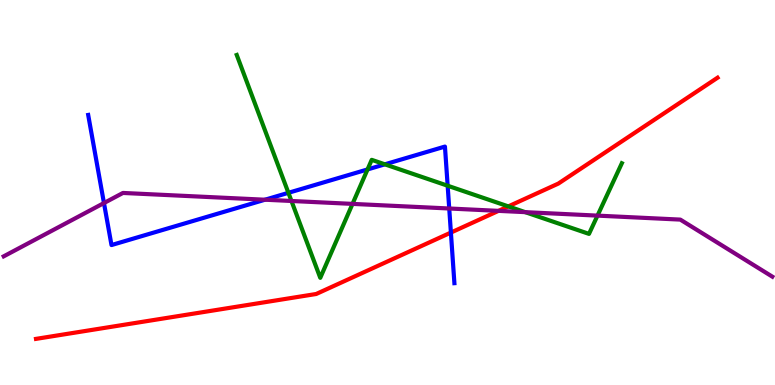[{'lines': ['blue', 'red'], 'intersections': [{'x': 5.82, 'y': 3.96}]}, {'lines': ['green', 'red'], 'intersections': [{'x': 6.56, 'y': 4.64}]}, {'lines': ['purple', 'red'], 'intersections': [{'x': 6.43, 'y': 4.52}]}, {'lines': ['blue', 'green'], 'intersections': [{'x': 3.72, 'y': 4.99}, {'x': 4.74, 'y': 5.6}, {'x': 4.97, 'y': 5.73}, {'x': 5.78, 'y': 5.18}]}, {'lines': ['blue', 'purple'], 'intersections': [{'x': 1.34, 'y': 4.73}, {'x': 3.42, 'y': 4.81}, {'x': 5.8, 'y': 4.58}]}, {'lines': ['green', 'purple'], 'intersections': [{'x': 3.76, 'y': 4.78}, {'x': 4.55, 'y': 4.7}, {'x': 6.78, 'y': 4.49}, {'x': 7.71, 'y': 4.4}]}]